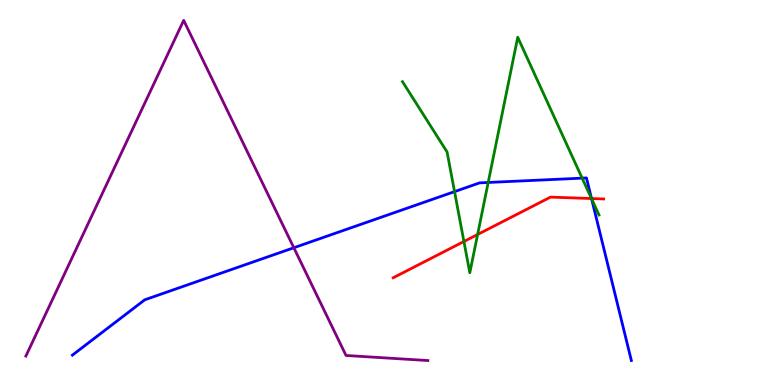[{'lines': ['blue', 'red'], 'intersections': [{'x': 7.63, 'y': 4.84}]}, {'lines': ['green', 'red'], 'intersections': [{'x': 5.99, 'y': 3.73}, {'x': 6.16, 'y': 3.91}, {'x': 7.63, 'y': 4.84}]}, {'lines': ['purple', 'red'], 'intersections': []}, {'lines': ['blue', 'green'], 'intersections': [{'x': 5.87, 'y': 5.02}, {'x': 6.3, 'y': 5.26}, {'x': 7.51, 'y': 5.37}, {'x': 7.63, 'y': 4.84}]}, {'lines': ['blue', 'purple'], 'intersections': [{'x': 3.79, 'y': 3.56}]}, {'lines': ['green', 'purple'], 'intersections': []}]